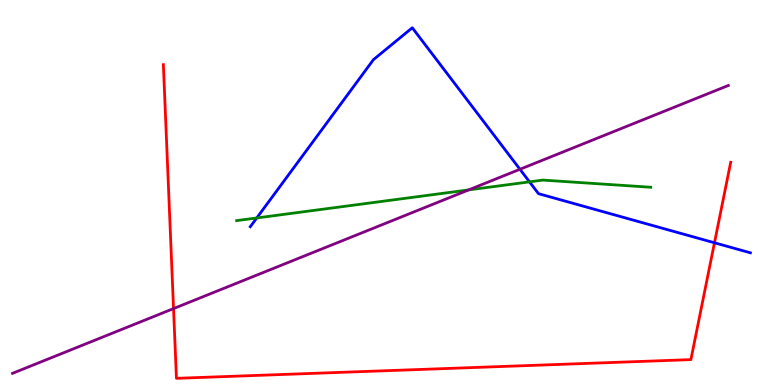[{'lines': ['blue', 'red'], 'intersections': [{'x': 9.22, 'y': 3.69}]}, {'lines': ['green', 'red'], 'intersections': []}, {'lines': ['purple', 'red'], 'intersections': [{'x': 2.24, 'y': 1.98}]}, {'lines': ['blue', 'green'], 'intersections': [{'x': 3.31, 'y': 4.34}, {'x': 6.83, 'y': 5.28}]}, {'lines': ['blue', 'purple'], 'intersections': [{'x': 6.71, 'y': 5.6}]}, {'lines': ['green', 'purple'], 'intersections': [{'x': 6.05, 'y': 5.07}]}]